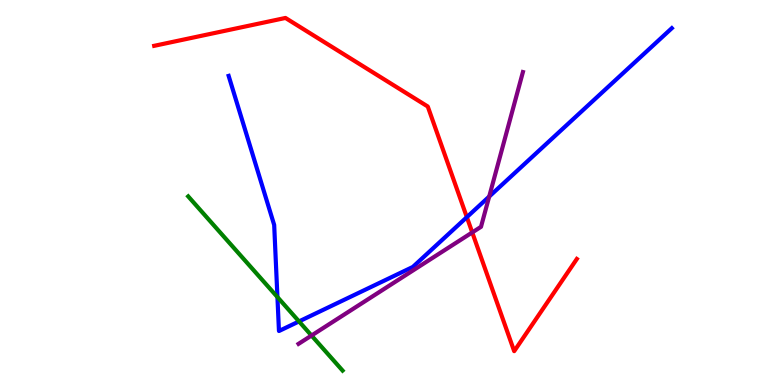[{'lines': ['blue', 'red'], 'intersections': [{'x': 6.02, 'y': 4.36}]}, {'lines': ['green', 'red'], 'intersections': []}, {'lines': ['purple', 'red'], 'intersections': [{'x': 6.09, 'y': 3.96}]}, {'lines': ['blue', 'green'], 'intersections': [{'x': 3.58, 'y': 2.28}, {'x': 3.86, 'y': 1.65}]}, {'lines': ['blue', 'purple'], 'intersections': [{'x': 6.31, 'y': 4.89}]}, {'lines': ['green', 'purple'], 'intersections': [{'x': 4.02, 'y': 1.28}]}]